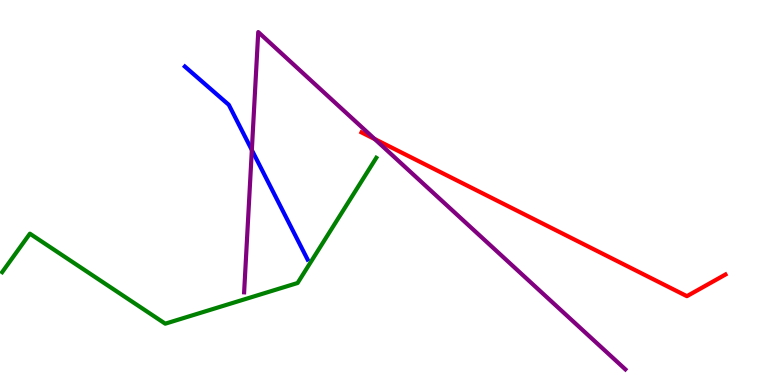[{'lines': ['blue', 'red'], 'intersections': []}, {'lines': ['green', 'red'], 'intersections': []}, {'lines': ['purple', 'red'], 'intersections': [{'x': 4.83, 'y': 6.39}]}, {'lines': ['blue', 'green'], 'intersections': []}, {'lines': ['blue', 'purple'], 'intersections': [{'x': 3.25, 'y': 6.1}]}, {'lines': ['green', 'purple'], 'intersections': []}]